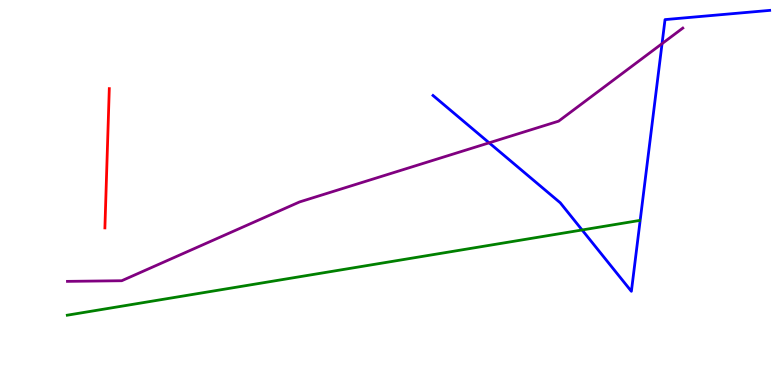[{'lines': ['blue', 'red'], 'intersections': []}, {'lines': ['green', 'red'], 'intersections': []}, {'lines': ['purple', 'red'], 'intersections': []}, {'lines': ['blue', 'green'], 'intersections': [{'x': 7.51, 'y': 4.03}]}, {'lines': ['blue', 'purple'], 'intersections': [{'x': 6.31, 'y': 6.29}, {'x': 8.54, 'y': 8.87}]}, {'lines': ['green', 'purple'], 'intersections': []}]